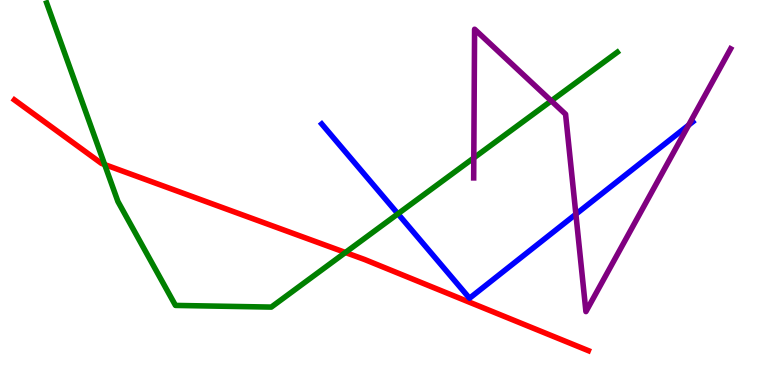[{'lines': ['blue', 'red'], 'intersections': []}, {'lines': ['green', 'red'], 'intersections': [{'x': 1.35, 'y': 5.73}, {'x': 4.46, 'y': 3.44}]}, {'lines': ['purple', 'red'], 'intersections': []}, {'lines': ['blue', 'green'], 'intersections': [{'x': 5.13, 'y': 4.45}]}, {'lines': ['blue', 'purple'], 'intersections': [{'x': 7.43, 'y': 4.44}, {'x': 8.89, 'y': 6.75}]}, {'lines': ['green', 'purple'], 'intersections': [{'x': 6.11, 'y': 5.9}, {'x': 7.11, 'y': 7.38}]}]